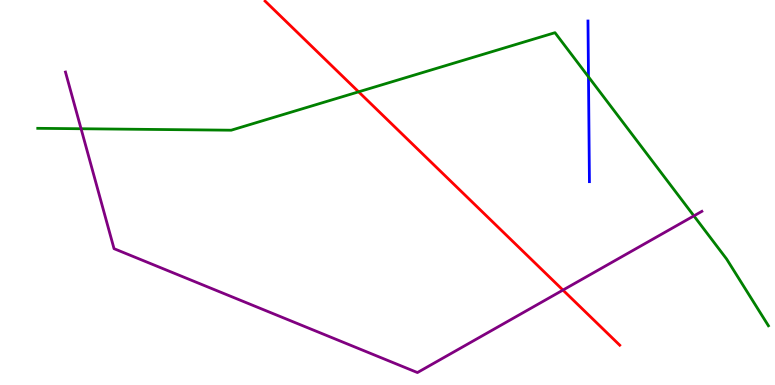[{'lines': ['blue', 'red'], 'intersections': []}, {'lines': ['green', 'red'], 'intersections': [{'x': 4.63, 'y': 7.61}]}, {'lines': ['purple', 'red'], 'intersections': [{'x': 7.26, 'y': 2.47}]}, {'lines': ['blue', 'green'], 'intersections': [{'x': 7.59, 'y': 8.0}]}, {'lines': ['blue', 'purple'], 'intersections': []}, {'lines': ['green', 'purple'], 'intersections': [{'x': 1.05, 'y': 6.66}, {'x': 8.95, 'y': 4.39}]}]